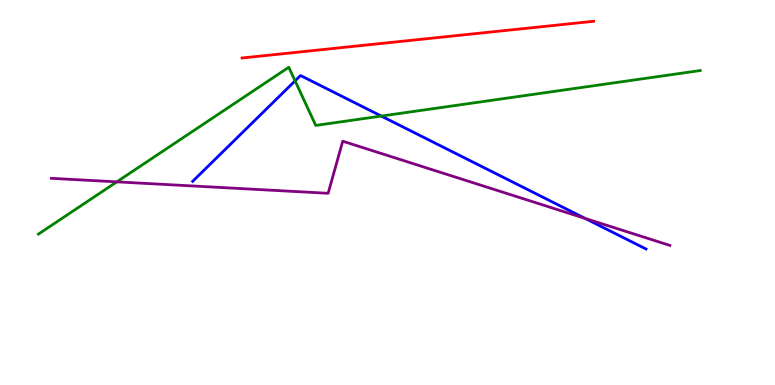[{'lines': ['blue', 'red'], 'intersections': []}, {'lines': ['green', 'red'], 'intersections': []}, {'lines': ['purple', 'red'], 'intersections': []}, {'lines': ['blue', 'green'], 'intersections': [{'x': 3.81, 'y': 7.9}, {'x': 4.92, 'y': 6.99}]}, {'lines': ['blue', 'purple'], 'intersections': [{'x': 7.55, 'y': 4.33}]}, {'lines': ['green', 'purple'], 'intersections': [{'x': 1.51, 'y': 5.28}]}]